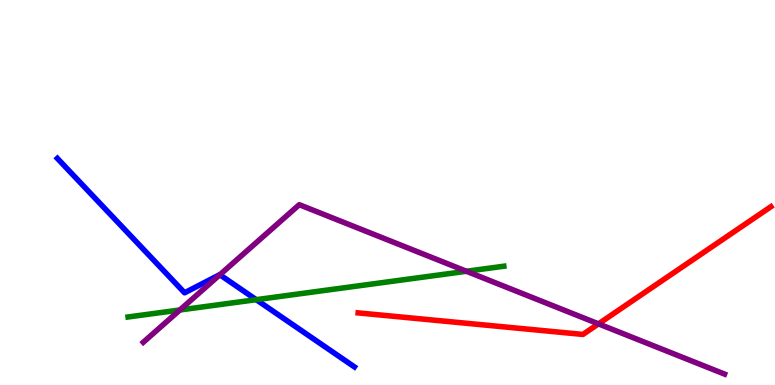[{'lines': ['blue', 'red'], 'intersections': []}, {'lines': ['green', 'red'], 'intersections': []}, {'lines': ['purple', 'red'], 'intersections': [{'x': 7.72, 'y': 1.59}]}, {'lines': ['blue', 'green'], 'intersections': [{'x': 3.31, 'y': 2.22}]}, {'lines': ['blue', 'purple'], 'intersections': [{'x': 2.84, 'y': 2.86}]}, {'lines': ['green', 'purple'], 'intersections': [{'x': 2.32, 'y': 1.95}, {'x': 6.02, 'y': 2.95}]}]